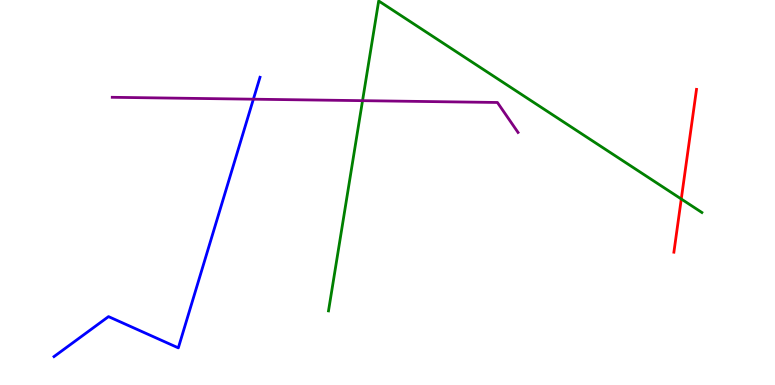[{'lines': ['blue', 'red'], 'intersections': []}, {'lines': ['green', 'red'], 'intersections': [{'x': 8.79, 'y': 4.83}]}, {'lines': ['purple', 'red'], 'intersections': []}, {'lines': ['blue', 'green'], 'intersections': []}, {'lines': ['blue', 'purple'], 'intersections': [{'x': 3.27, 'y': 7.42}]}, {'lines': ['green', 'purple'], 'intersections': [{'x': 4.68, 'y': 7.39}]}]